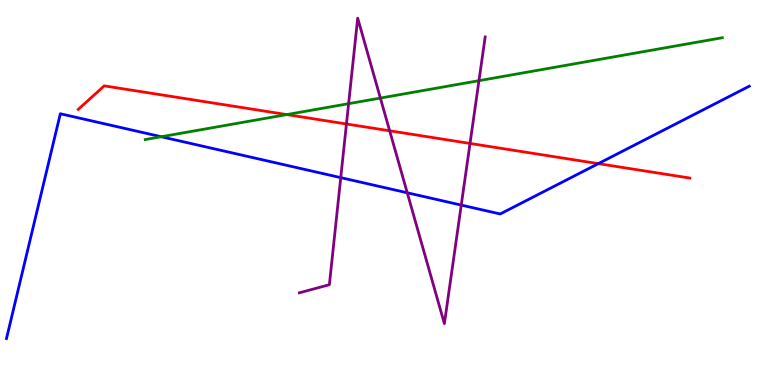[{'lines': ['blue', 'red'], 'intersections': [{'x': 7.72, 'y': 5.75}]}, {'lines': ['green', 'red'], 'intersections': [{'x': 3.7, 'y': 7.02}]}, {'lines': ['purple', 'red'], 'intersections': [{'x': 4.47, 'y': 6.78}, {'x': 5.03, 'y': 6.6}, {'x': 6.06, 'y': 6.27}]}, {'lines': ['blue', 'green'], 'intersections': [{'x': 2.08, 'y': 6.45}]}, {'lines': ['blue', 'purple'], 'intersections': [{'x': 4.4, 'y': 5.39}, {'x': 5.25, 'y': 4.99}, {'x': 5.95, 'y': 4.67}]}, {'lines': ['green', 'purple'], 'intersections': [{'x': 4.5, 'y': 7.31}, {'x': 4.91, 'y': 7.45}, {'x': 6.18, 'y': 7.9}]}]